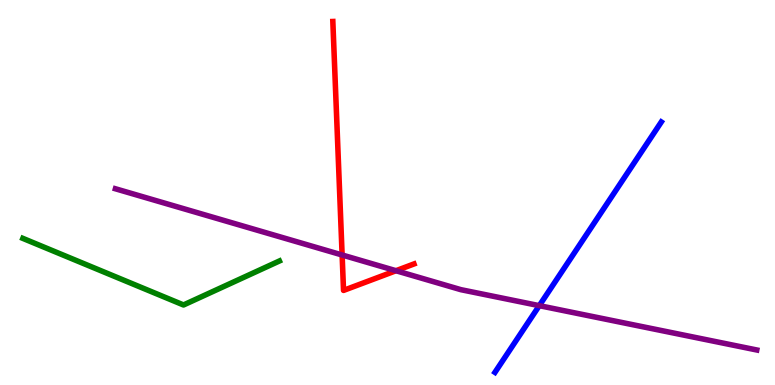[{'lines': ['blue', 'red'], 'intersections': []}, {'lines': ['green', 'red'], 'intersections': []}, {'lines': ['purple', 'red'], 'intersections': [{'x': 4.41, 'y': 3.38}, {'x': 5.11, 'y': 2.97}]}, {'lines': ['blue', 'green'], 'intersections': []}, {'lines': ['blue', 'purple'], 'intersections': [{'x': 6.96, 'y': 2.06}]}, {'lines': ['green', 'purple'], 'intersections': []}]